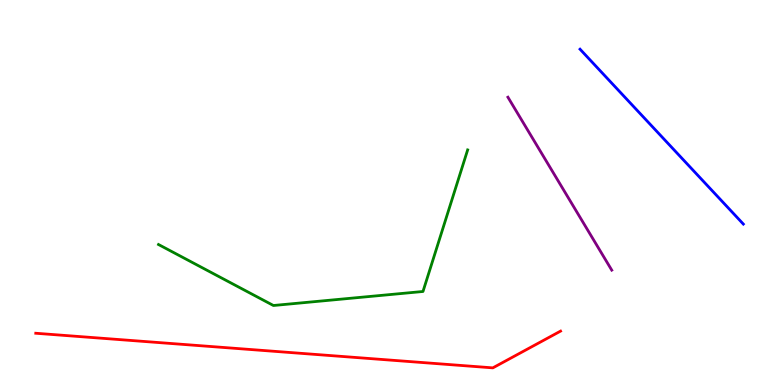[{'lines': ['blue', 'red'], 'intersections': []}, {'lines': ['green', 'red'], 'intersections': []}, {'lines': ['purple', 'red'], 'intersections': []}, {'lines': ['blue', 'green'], 'intersections': []}, {'lines': ['blue', 'purple'], 'intersections': []}, {'lines': ['green', 'purple'], 'intersections': []}]